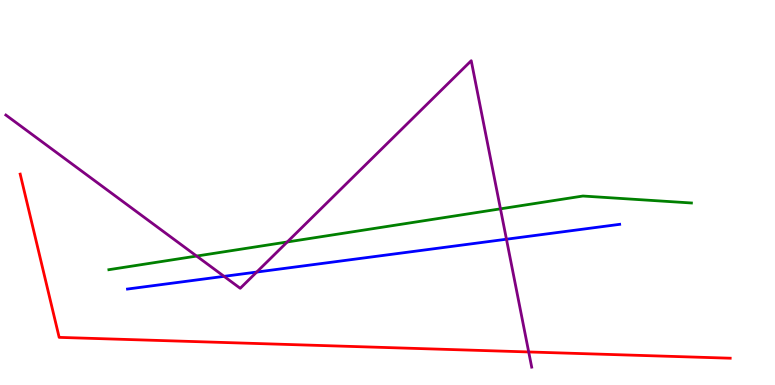[{'lines': ['blue', 'red'], 'intersections': []}, {'lines': ['green', 'red'], 'intersections': []}, {'lines': ['purple', 'red'], 'intersections': [{'x': 6.82, 'y': 0.858}]}, {'lines': ['blue', 'green'], 'intersections': []}, {'lines': ['blue', 'purple'], 'intersections': [{'x': 2.89, 'y': 2.82}, {'x': 3.31, 'y': 2.93}, {'x': 6.53, 'y': 3.79}]}, {'lines': ['green', 'purple'], 'intersections': [{'x': 2.54, 'y': 3.35}, {'x': 3.71, 'y': 3.71}, {'x': 6.46, 'y': 4.58}]}]